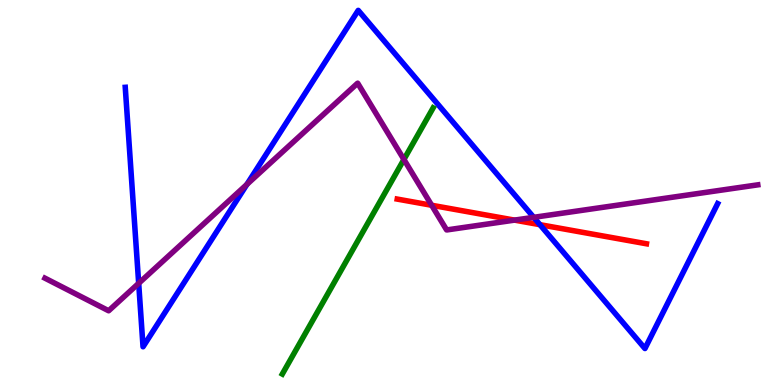[{'lines': ['blue', 'red'], 'intersections': [{'x': 6.97, 'y': 4.16}]}, {'lines': ['green', 'red'], 'intersections': []}, {'lines': ['purple', 'red'], 'intersections': [{'x': 5.57, 'y': 4.67}, {'x': 6.64, 'y': 4.28}]}, {'lines': ['blue', 'green'], 'intersections': []}, {'lines': ['blue', 'purple'], 'intersections': [{'x': 1.79, 'y': 2.64}, {'x': 3.19, 'y': 5.21}, {'x': 6.89, 'y': 4.35}]}, {'lines': ['green', 'purple'], 'intersections': [{'x': 5.21, 'y': 5.86}]}]